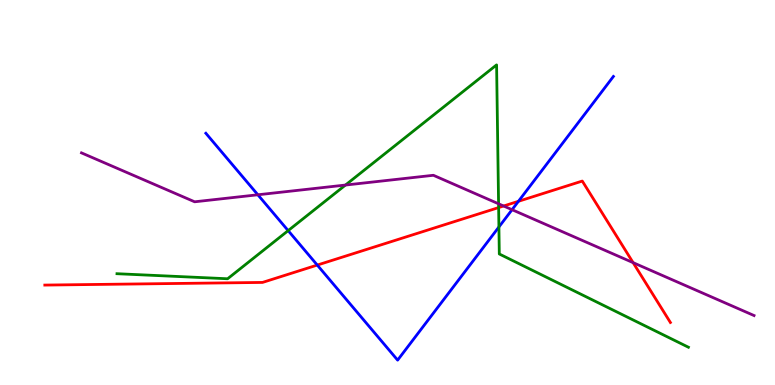[{'lines': ['blue', 'red'], 'intersections': [{'x': 4.09, 'y': 3.12}, {'x': 6.69, 'y': 4.77}]}, {'lines': ['green', 'red'], 'intersections': [{'x': 6.43, 'y': 4.61}]}, {'lines': ['purple', 'red'], 'intersections': [{'x': 6.5, 'y': 4.65}, {'x': 8.17, 'y': 3.18}]}, {'lines': ['blue', 'green'], 'intersections': [{'x': 3.72, 'y': 4.01}, {'x': 6.44, 'y': 4.1}]}, {'lines': ['blue', 'purple'], 'intersections': [{'x': 3.33, 'y': 4.94}, {'x': 6.61, 'y': 4.55}]}, {'lines': ['green', 'purple'], 'intersections': [{'x': 4.46, 'y': 5.19}, {'x': 6.43, 'y': 4.71}]}]